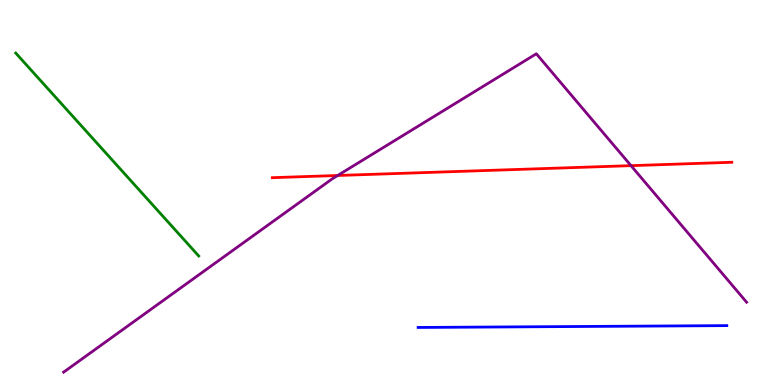[{'lines': ['blue', 'red'], 'intersections': []}, {'lines': ['green', 'red'], 'intersections': []}, {'lines': ['purple', 'red'], 'intersections': [{'x': 4.36, 'y': 5.44}, {'x': 8.14, 'y': 5.7}]}, {'lines': ['blue', 'green'], 'intersections': []}, {'lines': ['blue', 'purple'], 'intersections': []}, {'lines': ['green', 'purple'], 'intersections': []}]